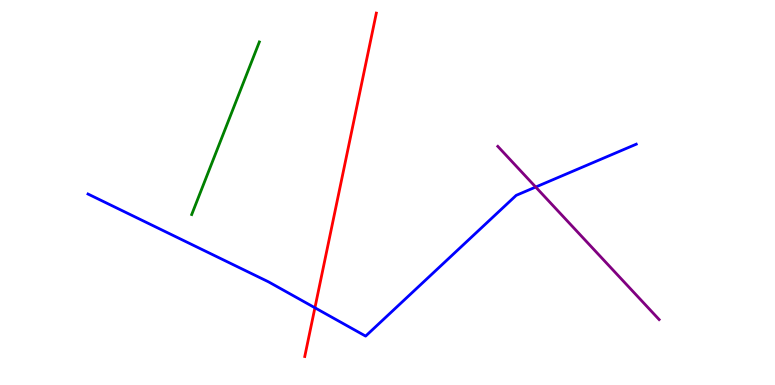[{'lines': ['blue', 'red'], 'intersections': [{'x': 4.06, 'y': 2.01}]}, {'lines': ['green', 'red'], 'intersections': []}, {'lines': ['purple', 'red'], 'intersections': []}, {'lines': ['blue', 'green'], 'intersections': []}, {'lines': ['blue', 'purple'], 'intersections': [{'x': 6.91, 'y': 5.14}]}, {'lines': ['green', 'purple'], 'intersections': []}]